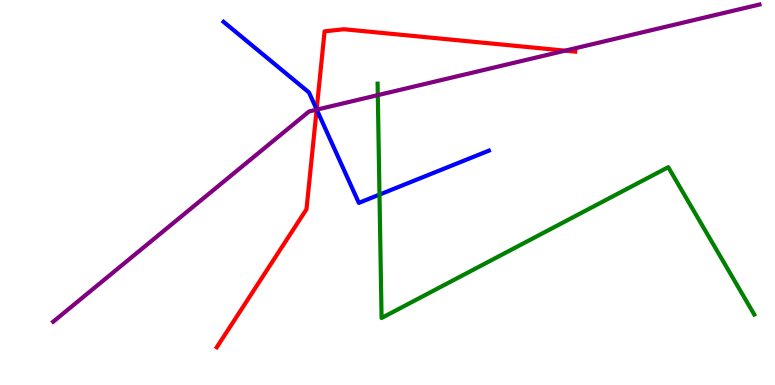[{'lines': ['blue', 'red'], 'intersections': [{'x': 4.09, 'y': 7.16}]}, {'lines': ['green', 'red'], 'intersections': []}, {'lines': ['purple', 'red'], 'intersections': [{'x': 4.09, 'y': 7.15}, {'x': 7.29, 'y': 8.68}]}, {'lines': ['blue', 'green'], 'intersections': [{'x': 4.9, 'y': 4.95}]}, {'lines': ['blue', 'purple'], 'intersections': [{'x': 4.09, 'y': 7.15}]}, {'lines': ['green', 'purple'], 'intersections': [{'x': 4.87, 'y': 7.53}]}]